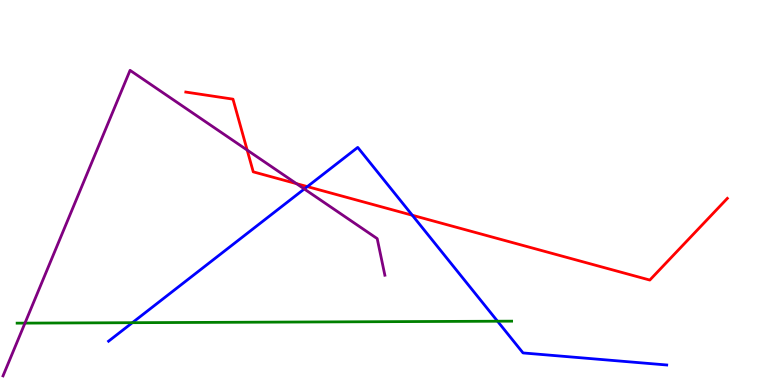[{'lines': ['blue', 'red'], 'intersections': [{'x': 3.97, 'y': 5.15}, {'x': 5.32, 'y': 4.41}]}, {'lines': ['green', 'red'], 'intersections': []}, {'lines': ['purple', 'red'], 'intersections': [{'x': 3.19, 'y': 6.1}, {'x': 3.83, 'y': 5.23}]}, {'lines': ['blue', 'green'], 'intersections': [{'x': 1.71, 'y': 1.62}, {'x': 6.42, 'y': 1.66}]}, {'lines': ['blue', 'purple'], 'intersections': [{'x': 3.93, 'y': 5.09}]}, {'lines': ['green', 'purple'], 'intersections': [{'x': 0.322, 'y': 1.61}]}]